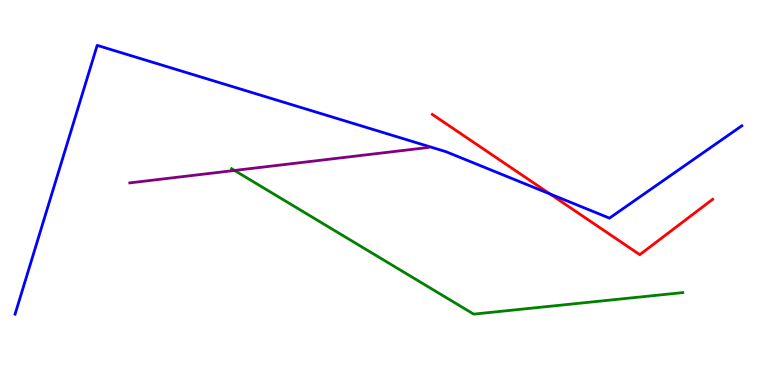[{'lines': ['blue', 'red'], 'intersections': [{'x': 7.1, 'y': 4.96}]}, {'lines': ['green', 'red'], 'intersections': []}, {'lines': ['purple', 'red'], 'intersections': []}, {'lines': ['blue', 'green'], 'intersections': []}, {'lines': ['blue', 'purple'], 'intersections': []}, {'lines': ['green', 'purple'], 'intersections': [{'x': 3.03, 'y': 5.57}]}]